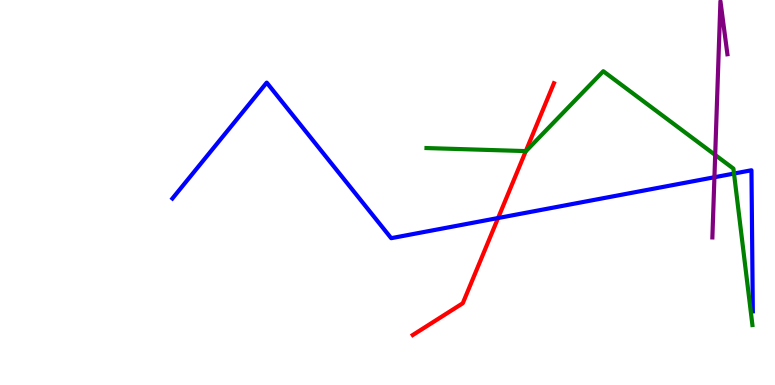[{'lines': ['blue', 'red'], 'intersections': [{'x': 6.43, 'y': 4.34}]}, {'lines': ['green', 'red'], 'intersections': [{'x': 6.78, 'y': 6.08}]}, {'lines': ['purple', 'red'], 'intersections': []}, {'lines': ['blue', 'green'], 'intersections': [{'x': 9.47, 'y': 5.49}]}, {'lines': ['blue', 'purple'], 'intersections': [{'x': 9.22, 'y': 5.4}]}, {'lines': ['green', 'purple'], 'intersections': [{'x': 9.23, 'y': 5.97}]}]